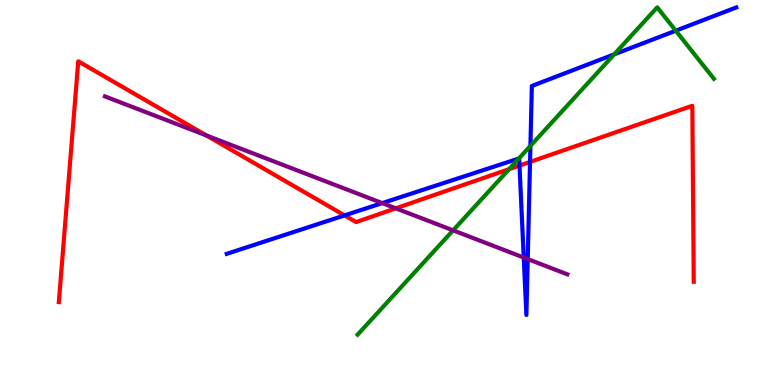[{'lines': ['blue', 'red'], 'intersections': [{'x': 4.45, 'y': 4.41}, {'x': 6.7, 'y': 5.7}, {'x': 6.84, 'y': 5.79}]}, {'lines': ['green', 'red'], 'intersections': [{'x': 6.57, 'y': 5.61}]}, {'lines': ['purple', 'red'], 'intersections': [{'x': 2.66, 'y': 6.48}, {'x': 5.11, 'y': 4.59}]}, {'lines': ['blue', 'green'], 'intersections': [{'x': 6.69, 'y': 5.88}, {'x': 6.84, 'y': 6.21}, {'x': 7.93, 'y': 8.59}, {'x': 8.72, 'y': 9.2}]}, {'lines': ['blue', 'purple'], 'intersections': [{'x': 4.93, 'y': 4.72}, {'x': 6.76, 'y': 3.31}, {'x': 6.81, 'y': 3.27}]}, {'lines': ['green', 'purple'], 'intersections': [{'x': 5.85, 'y': 4.02}]}]